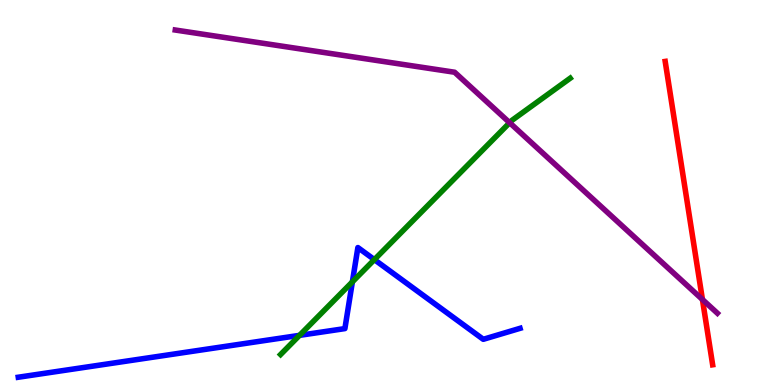[{'lines': ['blue', 'red'], 'intersections': []}, {'lines': ['green', 'red'], 'intersections': []}, {'lines': ['purple', 'red'], 'intersections': [{'x': 9.06, 'y': 2.22}]}, {'lines': ['blue', 'green'], 'intersections': [{'x': 3.86, 'y': 1.29}, {'x': 4.55, 'y': 2.68}, {'x': 4.83, 'y': 3.26}]}, {'lines': ['blue', 'purple'], 'intersections': []}, {'lines': ['green', 'purple'], 'intersections': [{'x': 6.58, 'y': 6.81}]}]